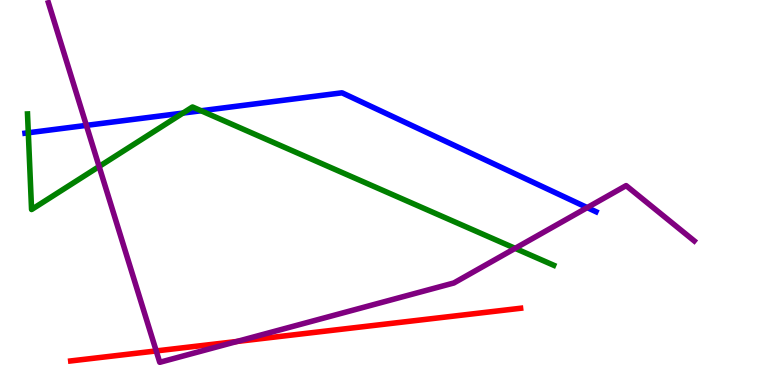[{'lines': ['blue', 'red'], 'intersections': []}, {'lines': ['green', 'red'], 'intersections': []}, {'lines': ['purple', 'red'], 'intersections': [{'x': 2.02, 'y': 0.885}, {'x': 3.06, 'y': 1.13}]}, {'lines': ['blue', 'green'], 'intersections': [{'x': 0.365, 'y': 6.55}, {'x': 2.36, 'y': 7.06}, {'x': 2.6, 'y': 7.12}]}, {'lines': ['blue', 'purple'], 'intersections': [{'x': 1.11, 'y': 6.74}, {'x': 7.58, 'y': 4.61}]}, {'lines': ['green', 'purple'], 'intersections': [{'x': 1.28, 'y': 5.68}, {'x': 6.65, 'y': 3.55}]}]